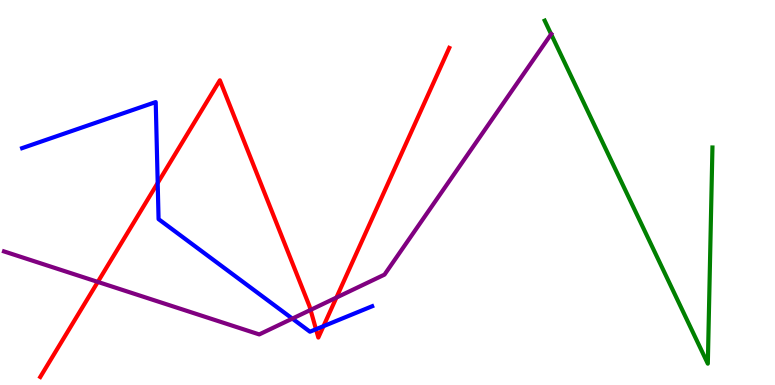[{'lines': ['blue', 'red'], 'intersections': [{'x': 2.03, 'y': 5.25}, {'x': 4.08, 'y': 1.45}, {'x': 4.17, 'y': 1.53}]}, {'lines': ['green', 'red'], 'intersections': []}, {'lines': ['purple', 'red'], 'intersections': [{'x': 1.26, 'y': 2.68}, {'x': 4.01, 'y': 1.95}, {'x': 4.34, 'y': 2.27}]}, {'lines': ['blue', 'green'], 'intersections': []}, {'lines': ['blue', 'purple'], 'intersections': [{'x': 3.77, 'y': 1.72}]}, {'lines': ['green', 'purple'], 'intersections': [{'x': 7.11, 'y': 9.11}]}]